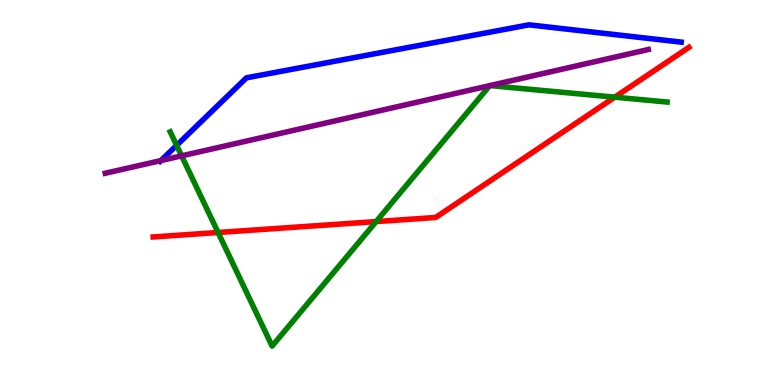[{'lines': ['blue', 'red'], 'intersections': []}, {'lines': ['green', 'red'], 'intersections': [{'x': 2.81, 'y': 3.96}, {'x': 4.85, 'y': 4.24}, {'x': 7.93, 'y': 7.48}]}, {'lines': ['purple', 'red'], 'intersections': []}, {'lines': ['blue', 'green'], 'intersections': [{'x': 2.28, 'y': 6.22}]}, {'lines': ['blue', 'purple'], 'intersections': [{'x': 2.08, 'y': 5.83}]}, {'lines': ['green', 'purple'], 'intersections': [{'x': 2.34, 'y': 5.95}, {'x': 6.32, 'y': 7.78}, {'x': 6.32, 'y': 7.78}]}]